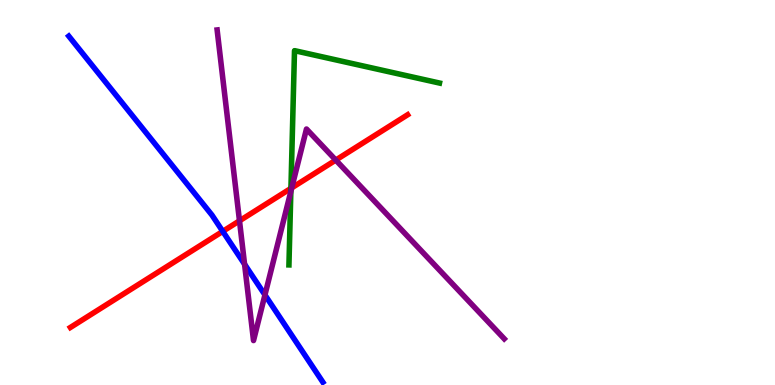[{'lines': ['blue', 'red'], 'intersections': [{'x': 2.87, 'y': 3.99}]}, {'lines': ['green', 'red'], 'intersections': [{'x': 3.75, 'y': 5.11}]}, {'lines': ['purple', 'red'], 'intersections': [{'x': 3.09, 'y': 4.26}, {'x': 3.76, 'y': 5.12}, {'x': 4.33, 'y': 5.84}]}, {'lines': ['blue', 'green'], 'intersections': []}, {'lines': ['blue', 'purple'], 'intersections': [{'x': 3.16, 'y': 3.14}, {'x': 3.42, 'y': 2.34}]}, {'lines': ['green', 'purple'], 'intersections': [{'x': 3.75, 'y': 5.03}]}]